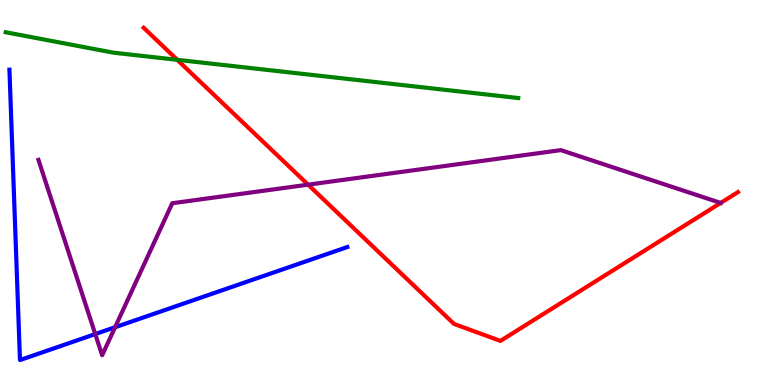[{'lines': ['blue', 'red'], 'intersections': []}, {'lines': ['green', 'red'], 'intersections': [{'x': 2.29, 'y': 8.45}]}, {'lines': ['purple', 'red'], 'intersections': [{'x': 3.98, 'y': 5.2}, {'x': 9.3, 'y': 4.73}]}, {'lines': ['blue', 'green'], 'intersections': []}, {'lines': ['blue', 'purple'], 'intersections': [{'x': 1.23, 'y': 1.32}, {'x': 1.48, 'y': 1.5}]}, {'lines': ['green', 'purple'], 'intersections': []}]